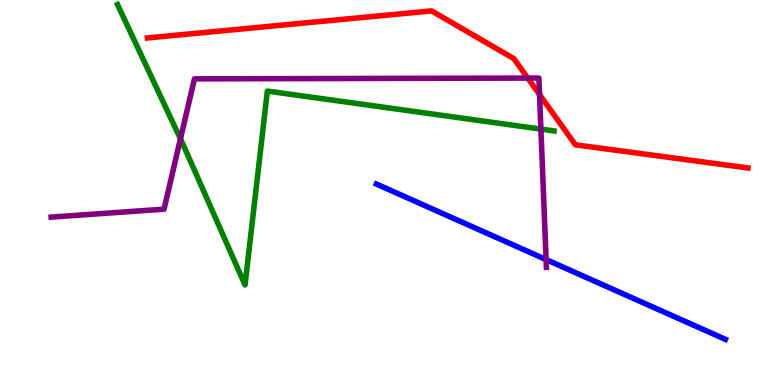[{'lines': ['blue', 'red'], 'intersections': []}, {'lines': ['green', 'red'], 'intersections': []}, {'lines': ['purple', 'red'], 'intersections': [{'x': 6.81, 'y': 7.97}, {'x': 6.96, 'y': 7.54}]}, {'lines': ['blue', 'green'], 'intersections': []}, {'lines': ['blue', 'purple'], 'intersections': [{'x': 7.05, 'y': 3.26}]}, {'lines': ['green', 'purple'], 'intersections': [{'x': 2.33, 'y': 6.39}, {'x': 6.98, 'y': 6.65}]}]